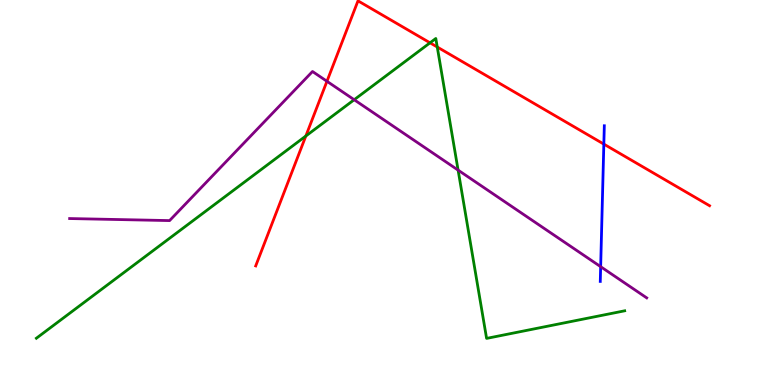[{'lines': ['blue', 'red'], 'intersections': [{'x': 7.79, 'y': 6.26}]}, {'lines': ['green', 'red'], 'intersections': [{'x': 3.95, 'y': 6.47}, {'x': 5.55, 'y': 8.89}, {'x': 5.64, 'y': 8.78}]}, {'lines': ['purple', 'red'], 'intersections': [{'x': 4.22, 'y': 7.89}]}, {'lines': ['blue', 'green'], 'intersections': []}, {'lines': ['blue', 'purple'], 'intersections': [{'x': 7.75, 'y': 3.07}]}, {'lines': ['green', 'purple'], 'intersections': [{'x': 4.57, 'y': 7.41}, {'x': 5.91, 'y': 5.58}]}]